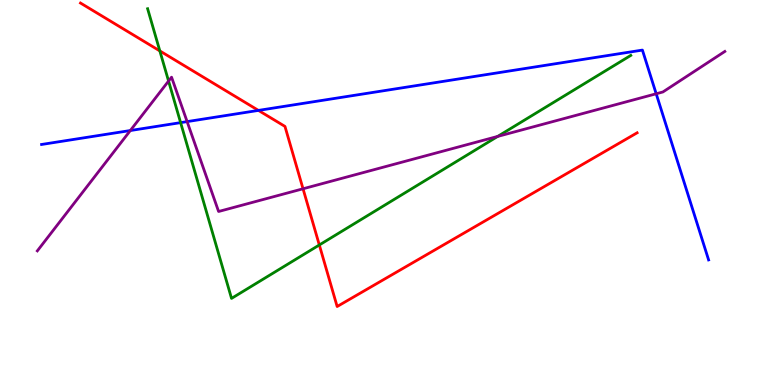[{'lines': ['blue', 'red'], 'intersections': [{'x': 3.33, 'y': 7.13}]}, {'lines': ['green', 'red'], 'intersections': [{'x': 2.06, 'y': 8.68}, {'x': 4.12, 'y': 3.64}]}, {'lines': ['purple', 'red'], 'intersections': [{'x': 3.91, 'y': 5.1}]}, {'lines': ['blue', 'green'], 'intersections': [{'x': 2.33, 'y': 6.81}]}, {'lines': ['blue', 'purple'], 'intersections': [{'x': 1.68, 'y': 6.61}, {'x': 2.41, 'y': 6.84}, {'x': 8.47, 'y': 7.56}]}, {'lines': ['green', 'purple'], 'intersections': [{'x': 2.18, 'y': 7.89}, {'x': 6.42, 'y': 6.46}]}]